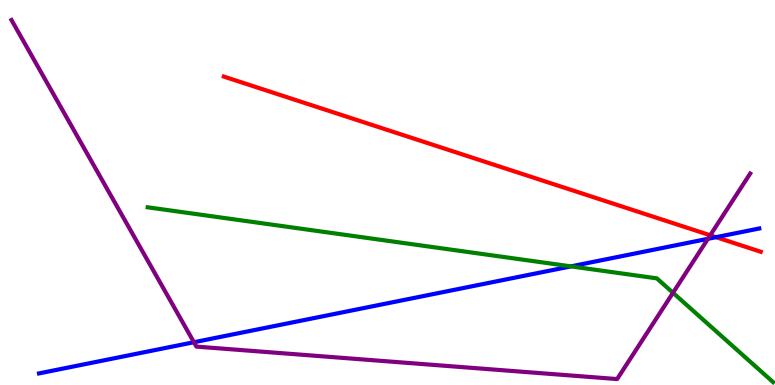[{'lines': ['blue', 'red'], 'intersections': [{'x': 9.24, 'y': 3.84}]}, {'lines': ['green', 'red'], 'intersections': []}, {'lines': ['purple', 'red'], 'intersections': [{'x': 9.16, 'y': 3.89}]}, {'lines': ['blue', 'green'], 'intersections': [{'x': 7.37, 'y': 3.08}]}, {'lines': ['blue', 'purple'], 'intersections': [{'x': 2.5, 'y': 1.11}, {'x': 9.13, 'y': 3.8}]}, {'lines': ['green', 'purple'], 'intersections': [{'x': 8.68, 'y': 2.4}]}]